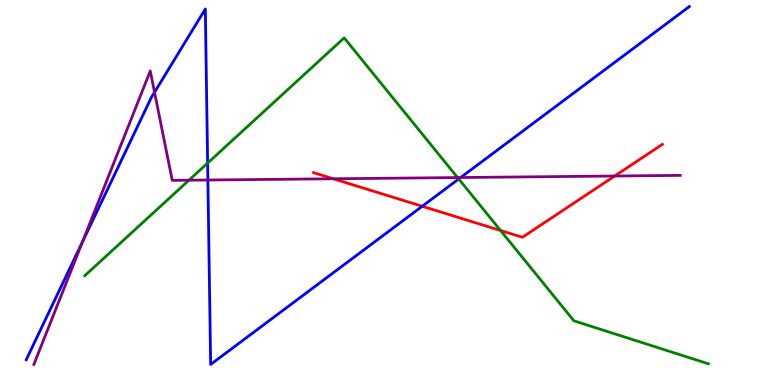[{'lines': ['blue', 'red'], 'intersections': [{'x': 5.45, 'y': 4.64}]}, {'lines': ['green', 'red'], 'intersections': [{'x': 6.46, 'y': 4.01}]}, {'lines': ['purple', 'red'], 'intersections': [{'x': 4.3, 'y': 5.36}, {'x': 7.93, 'y': 5.43}]}, {'lines': ['blue', 'green'], 'intersections': [{'x': 2.68, 'y': 5.76}, {'x': 5.92, 'y': 5.35}]}, {'lines': ['blue', 'purple'], 'intersections': [{'x': 1.07, 'y': 3.72}, {'x': 1.99, 'y': 7.6}, {'x': 2.68, 'y': 5.32}, {'x': 5.94, 'y': 5.39}]}, {'lines': ['green', 'purple'], 'intersections': [{'x': 2.44, 'y': 5.32}, {'x': 5.9, 'y': 5.39}]}]